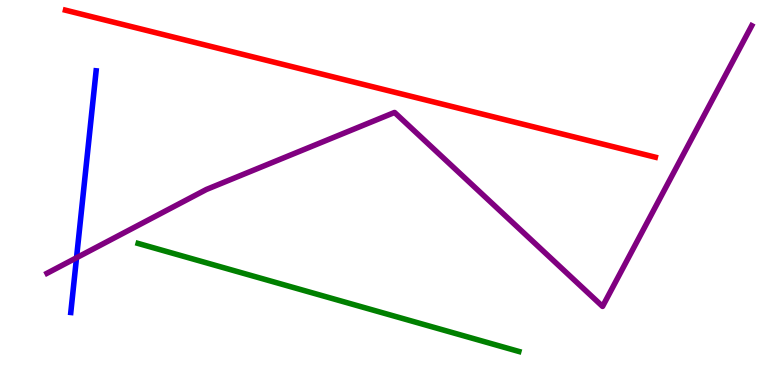[{'lines': ['blue', 'red'], 'intersections': []}, {'lines': ['green', 'red'], 'intersections': []}, {'lines': ['purple', 'red'], 'intersections': []}, {'lines': ['blue', 'green'], 'intersections': []}, {'lines': ['blue', 'purple'], 'intersections': [{'x': 0.987, 'y': 3.3}]}, {'lines': ['green', 'purple'], 'intersections': []}]